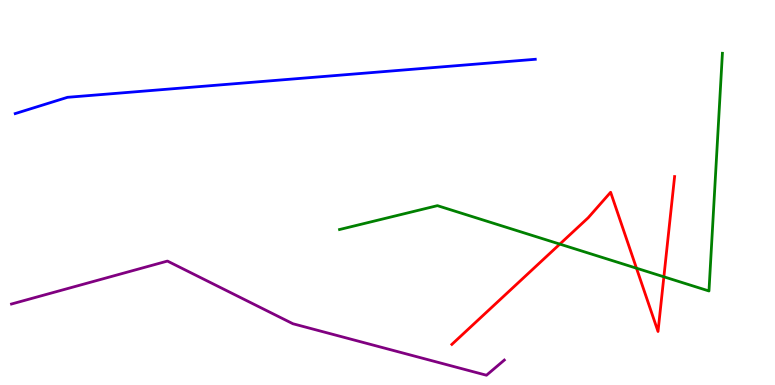[{'lines': ['blue', 'red'], 'intersections': []}, {'lines': ['green', 'red'], 'intersections': [{'x': 7.22, 'y': 3.66}, {'x': 8.21, 'y': 3.03}, {'x': 8.57, 'y': 2.81}]}, {'lines': ['purple', 'red'], 'intersections': []}, {'lines': ['blue', 'green'], 'intersections': []}, {'lines': ['blue', 'purple'], 'intersections': []}, {'lines': ['green', 'purple'], 'intersections': []}]